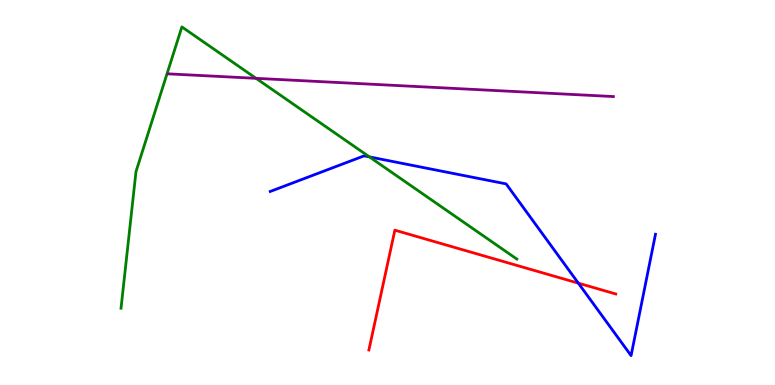[{'lines': ['blue', 'red'], 'intersections': [{'x': 7.46, 'y': 2.65}]}, {'lines': ['green', 'red'], 'intersections': []}, {'lines': ['purple', 'red'], 'intersections': []}, {'lines': ['blue', 'green'], 'intersections': [{'x': 4.77, 'y': 5.92}]}, {'lines': ['blue', 'purple'], 'intersections': []}, {'lines': ['green', 'purple'], 'intersections': [{'x': 3.3, 'y': 7.97}]}]